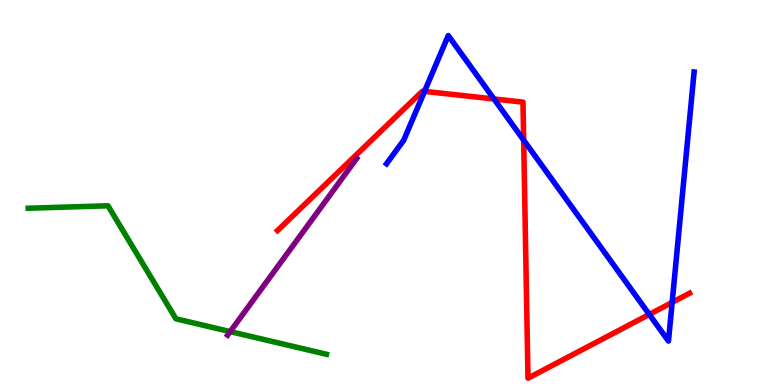[{'lines': ['blue', 'red'], 'intersections': [{'x': 5.48, 'y': 7.63}, {'x': 6.37, 'y': 7.43}, {'x': 6.76, 'y': 6.36}, {'x': 8.38, 'y': 1.83}, {'x': 8.67, 'y': 2.15}]}, {'lines': ['green', 'red'], 'intersections': []}, {'lines': ['purple', 'red'], 'intersections': []}, {'lines': ['blue', 'green'], 'intersections': []}, {'lines': ['blue', 'purple'], 'intersections': []}, {'lines': ['green', 'purple'], 'intersections': [{'x': 2.97, 'y': 1.39}]}]